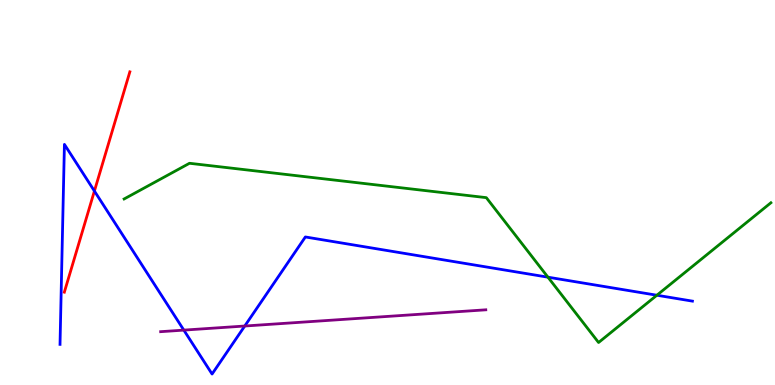[{'lines': ['blue', 'red'], 'intersections': [{'x': 1.22, 'y': 5.04}]}, {'lines': ['green', 'red'], 'intersections': []}, {'lines': ['purple', 'red'], 'intersections': []}, {'lines': ['blue', 'green'], 'intersections': [{'x': 7.07, 'y': 2.8}, {'x': 8.48, 'y': 2.33}]}, {'lines': ['blue', 'purple'], 'intersections': [{'x': 2.37, 'y': 1.43}, {'x': 3.16, 'y': 1.53}]}, {'lines': ['green', 'purple'], 'intersections': []}]